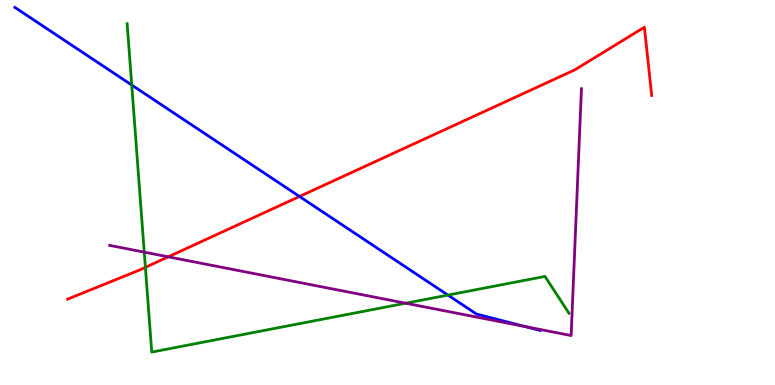[{'lines': ['blue', 'red'], 'intersections': [{'x': 3.86, 'y': 4.9}]}, {'lines': ['green', 'red'], 'intersections': [{'x': 1.88, 'y': 3.06}]}, {'lines': ['purple', 'red'], 'intersections': [{'x': 2.17, 'y': 3.33}]}, {'lines': ['blue', 'green'], 'intersections': [{'x': 1.7, 'y': 7.79}, {'x': 5.78, 'y': 2.34}]}, {'lines': ['blue', 'purple'], 'intersections': [{'x': 6.77, 'y': 1.52}]}, {'lines': ['green', 'purple'], 'intersections': [{'x': 1.86, 'y': 3.45}, {'x': 5.23, 'y': 2.12}]}]